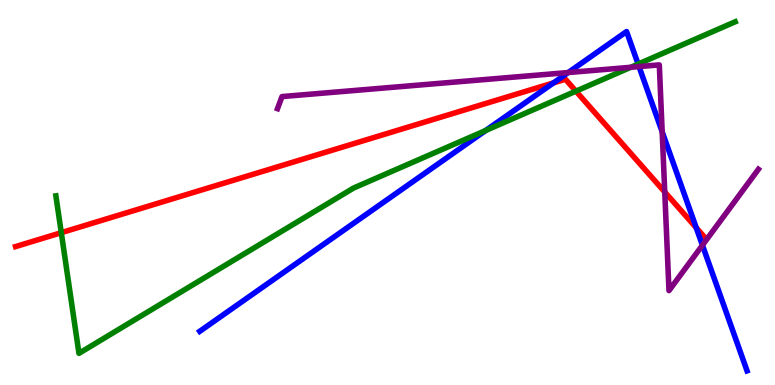[{'lines': ['blue', 'red'], 'intersections': [{'x': 7.14, 'y': 7.85}, {'x': 8.98, 'y': 4.09}]}, {'lines': ['green', 'red'], 'intersections': [{'x': 0.791, 'y': 3.96}, {'x': 7.43, 'y': 7.63}]}, {'lines': ['purple', 'red'], 'intersections': [{'x': 8.58, 'y': 5.01}]}, {'lines': ['blue', 'green'], 'intersections': [{'x': 6.27, 'y': 6.61}, {'x': 8.23, 'y': 8.34}]}, {'lines': ['blue', 'purple'], 'intersections': [{'x': 7.33, 'y': 8.12}, {'x': 8.25, 'y': 8.27}, {'x': 8.54, 'y': 6.58}, {'x': 9.06, 'y': 3.63}]}, {'lines': ['green', 'purple'], 'intersections': [{'x': 8.14, 'y': 8.25}]}]